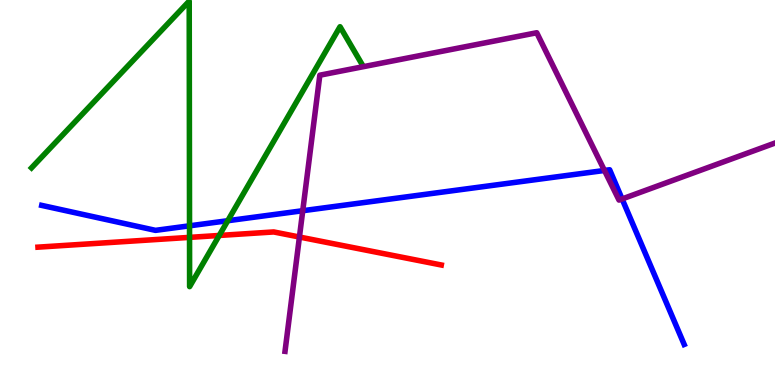[{'lines': ['blue', 'red'], 'intersections': []}, {'lines': ['green', 'red'], 'intersections': [{'x': 2.45, 'y': 3.83}, {'x': 2.83, 'y': 3.88}]}, {'lines': ['purple', 'red'], 'intersections': [{'x': 3.86, 'y': 3.84}]}, {'lines': ['blue', 'green'], 'intersections': [{'x': 2.45, 'y': 4.13}, {'x': 2.94, 'y': 4.27}]}, {'lines': ['blue', 'purple'], 'intersections': [{'x': 3.91, 'y': 4.53}, {'x': 7.8, 'y': 5.57}, {'x': 8.03, 'y': 4.83}]}, {'lines': ['green', 'purple'], 'intersections': []}]